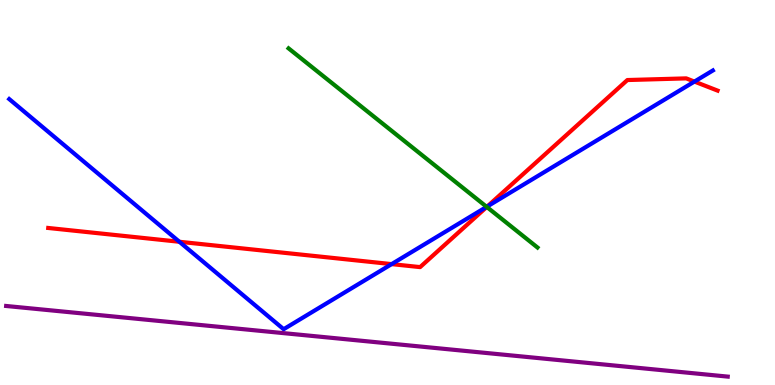[{'lines': ['blue', 'red'], 'intersections': [{'x': 2.31, 'y': 3.72}, {'x': 5.05, 'y': 3.14}, {'x': 6.29, 'y': 4.64}, {'x': 8.96, 'y': 7.88}]}, {'lines': ['green', 'red'], 'intersections': [{'x': 6.28, 'y': 4.63}]}, {'lines': ['purple', 'red'], 'intersections': []}, {'lines': ['blue', 'green'], 'intersections': [{'x': 6.28, 'y': 4.63}]}, {'lines': ['blue', 'purple'], 'intersections': []}, {'lines': ['green', 'purple'], 'intersections': []}]